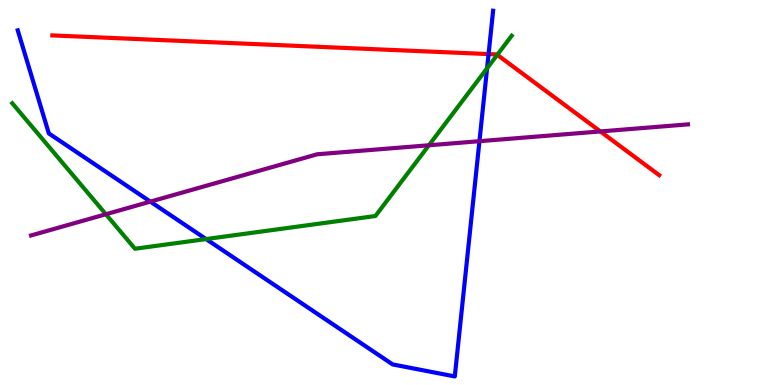[{'lines': ['blue', 'red'], 'intersections': [{'x': 6.3, 'y': 8.6}]}, {'lines': ['green', 'red'], 'intersections': [{'x': 6.42, 'y': 8.58}]}, {'lines': ['purple', 'red'], 'intersections': [{'x': 7.75, 'y': 6.59}]}, {'lines': ['blue', 'green'], 'intersections': [{'x': 2.66, 'y': 3.79}, {'x': 6.28, 'y': 8.23}]}, {'lines': ['blue', 'purple'], 'intersections': [{'x': 1.94, 'y': 4.76}, {'x': 6.19, 'y': 6.33}]}, {'lines': ['green', 'purple'], 'intersections': [{'x': 1.37, 'y': 4.44}, {'x': 5.53, 'y': 6.23}]}]